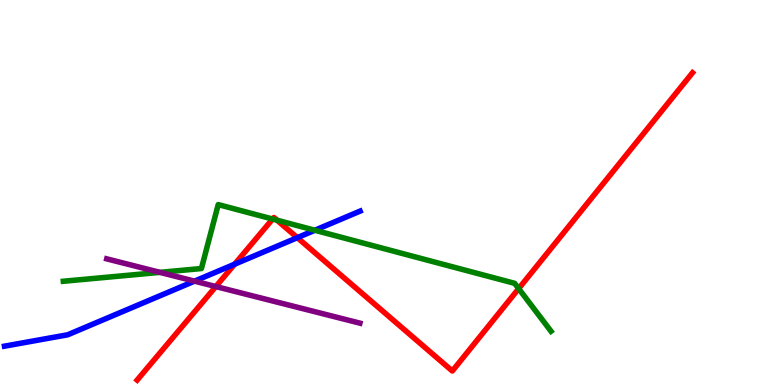[{'lines': ['blue', 'red'], 'intersections': [{'x': 3.03, 'y': 3.14}, {'x': 3.84, 'y': 3.83}]}, {'lines': ['green', 'red'], 'intersections': [{'x': 3.52, 'y': 4.31}, {'x': 3.58, 'y': 4.28}, {'x': 6.69, 'y': 2.5}]}, {'lines': ['purple', 'red'], 'intersections': [{'x': 2.78, 'y': 2.56}]}, {'lines': ['blue', 'green'], 'intersections': [{'x': 4.06, 'y': 4.02}]}, {'lines': ['blue', 'purple'], 'intersections': [{'x': 2.51, 'y': 2.7}]}, {'lines': ['green', 'purple'], 'intersections': [{'x': 2.06, 'y': 2.93}]}]